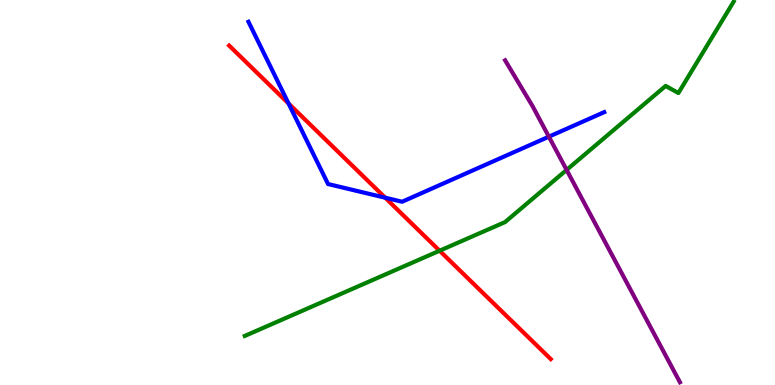[{'lines': ['blue', 'red'], 'intersections': [{'x': 3.72, 'y': 7.31}, {'x': 4.97, 'y': 4.86}]}, {'lines': ['green', 'red'], 'intersections': [{'x': 5.67, 'y': 3.49}]}, {'lines': ['purple', 'red'], 'intersections': []}, {'lines': ['blue', 'green'], 'intersections': []}, {'lines': ['blue', 'purple'], 'intersections': [{'x': 7.08, 'y': 6.45}]}, {'lines': ['green', 'purple'], 'intersections': [{'x': 7.31, 'y': 5.59}]}]